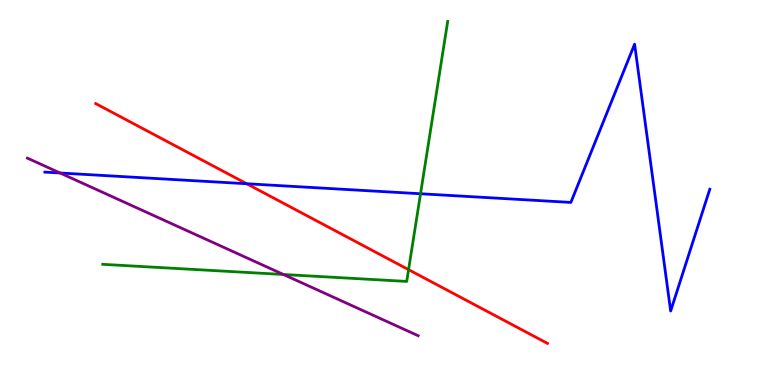[{'lines': ['blue', 'red'], 'intersections': [{'x': 3.18, 'y': 5.23}]}, {'lines': ['green', 'red'], 'intersections': [{'x': 5.27, 'y': 3.0}]}, {'lines': ['purple', 'red'], 'intersections': []}, {'lines': ['blue', 'green'], 'intersections': [{'x': 5.43, 'y': 4.97}]}, {'lines': ['blue', 'purple'], 'intersections': [{'x': 0.776, 'y': 5.51}]}, {'lines': ['green', 'purple'], 'intersections': [{'x': 3.66, 'y': 2.87}]}]